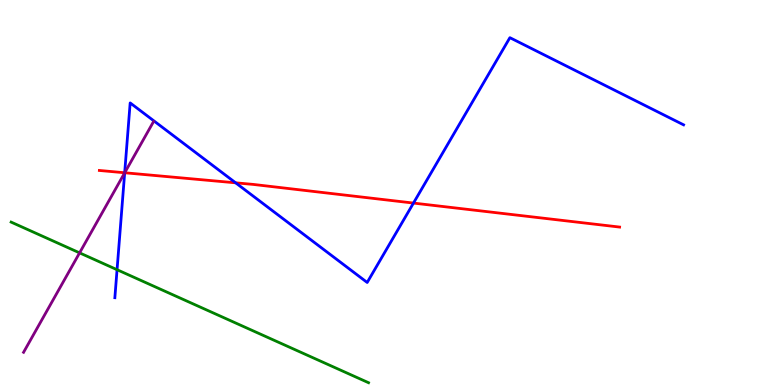[{'lines': ['blue', 'red'], 'intersections': [{'x': 1.61, 'y': 5.51}, {'x': 3.04, 'y': 5.25}, {'x': 5.34, 'y': 4.73}]}, {'lines': ['green', 'red'], 'intersections': []}, {'lines': ['purple', 'red'], 'intersections': [{'x': 1.61, 'y': 5.51}]}, {'lines': ['blue', 'green'], 'intersections': [{'x': 1.51, 'y': 2.99}]}, {'lines': ['blue', 'purple'], 'intersections': [{'x': 1.61, 'y': 5.51}]}, {'lines': ['green', 'purple'], 'intersections': [{'x': 1.03, 'y': 3.43}]}]